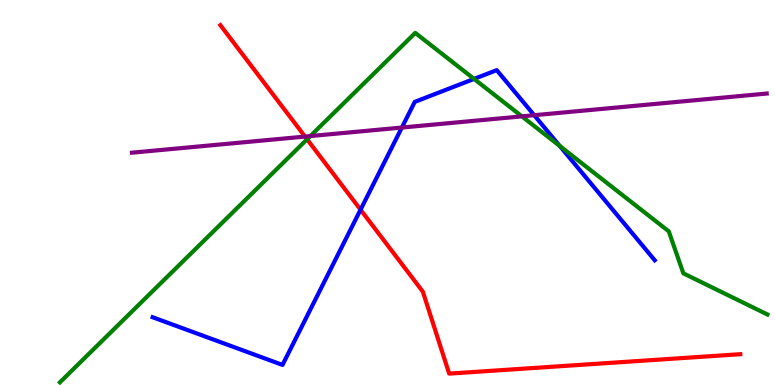[{'lines': ['blue', 'red'], 'intersections': [{'x': 4.65, 'y': 4.55}]}, {'lines': ['green', 'red'], 'intersections': [{'x': 3.96, 'y': 6.38}]}, {'lines': ['purple', 'red'], 'intersections': [{'x': 3.94, 'y': 6.45}]}, {'lines': ['blue', 'green'], 'intersections': [{'x': 6.12, 'y': 7.95}, {'x': 7.22, 'y': 6.21}]}, {'lines': ['blue', 'purple'], 'intersections': [{'x': 5.19, 'y': 6.69}, {'x': 6.89, 'y': 7.01}]}, {'lines': ['green', 'purple'], 'intersections': [{'x': 4.0, 'y': 6.47}, {'x': 6.73, 'y': 6.98}]}]